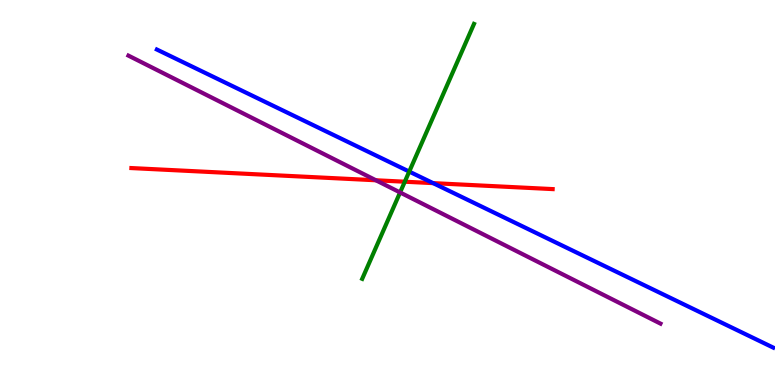[{'lines': ['blue', 'red'], 'intersections': [{'x': 5.59, 'y': 5.24}]}, {'lines': ['green', 'red'], 'intersections': [{'x': 5.22, 'y': 5.28}]}, {'lines': ['purple', 'red'], 'intersections': [{'x': 4.85, 'y': 5.32}]}, {'lines': ['blue', 'green'], 'intersections': [{'x': 5.28, 'y': 5.54}]}, {'lines': ['blue', 'purple'], 'intersections': []}, {'lines': ['green', 'purple'], 'intersections': [{'x': 5.16, 'y': 5.0}]}]